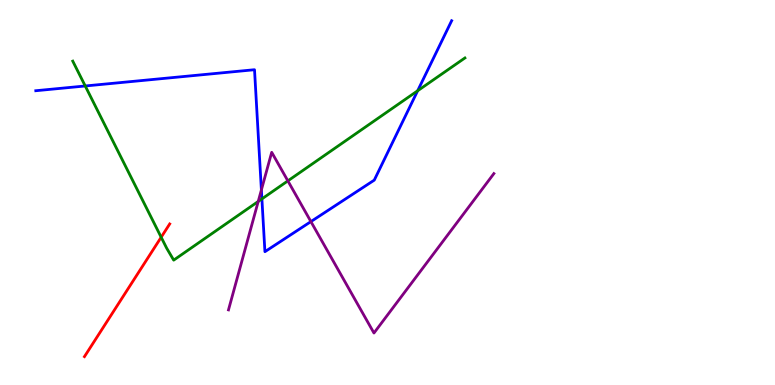[{'lines': ['blue', 'red'], 'intersections': []}, {'lines': ['green', 'red'], 'intersections': [{'x': 2.08, 'y': 3.84}]}, {'lines': ['purple', 'red'], 'intersections': []}, {'lines': ['blue', 'green'], 'intersections': [{'x': 1.1, 'y': 7.77}, {'x': 3.38, 'y': 4.83}, {'x': 5.39, 'y': 7.64}]}, {'lines': ['blue', 'purple'], 'intersections': [{'x': 3.37, 'y': 5.07}, {'x': 4.01, 'y': 4.24}]}, {'lines': ['green', 'purple'], 'intersections': [{'x': 3.33, 'y': 4.77}, {'x': 3.71, 'y': 5.3}]}]